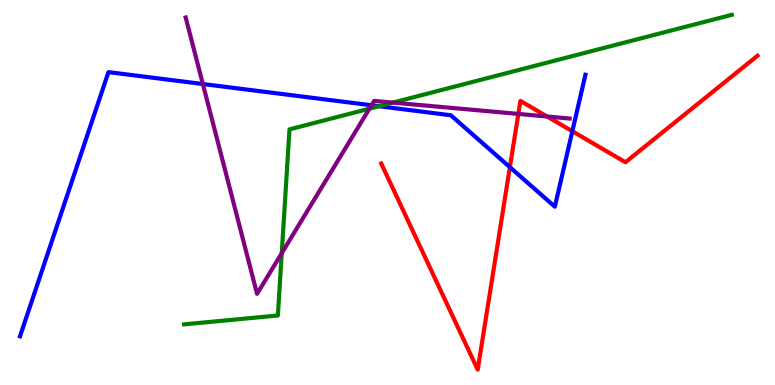[{'lines': ['blue', 'red'], 'intersections': [{'x': 6.58, 'y': 5.66}, {'x': 7.39, 'y': 6.59}]}, {'lines': ['green', 'red'], 'intersections': []}, {'lines': ['purple', 'red'], 'intersections': [{'x': 6.69, 'y': 7.04}, {'x': 7.06, 'y': 6.97}]}, {'lines': ['blue', 'green'], 'intersections': [{'x': 4.89, 'y': 7.24}]}, {'lines': ['blue', 'purple'], 'intersections': [{'x': 2.62, 'y': 7.82}, {'x': 4.79, 'y': 7.27}]}, {'lines': ['green', 'purple'], 'intersections': [{'x': 3.64, 'y': 3.42}, {'x': 4.77, 'y': 7.18}, {'x': 5.07, 'y': 7.34}]}]